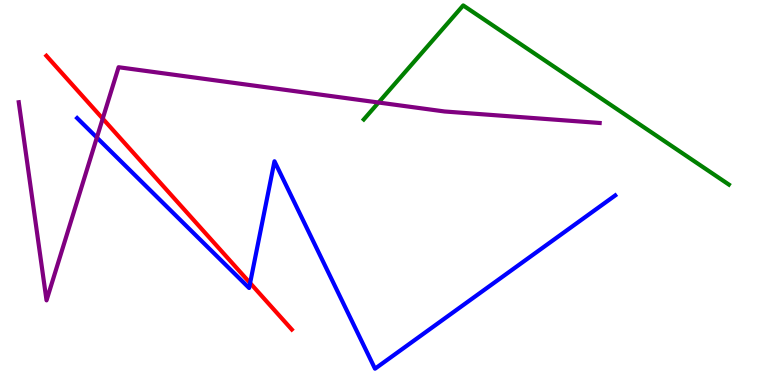[{'lines': ['blue', 'red'], 'intersections': [{'x': 3.23, 'y': 2.65}]}, {'lines': ['green', 'red'], 'intersections': []}, {'lines': ['purple', 'red'], 'intersections': [{'x': 1.33, 'y': 6.92}]}, {'lines': ['blue', 'green'], 'intersections': []}, {'lines': ['blue', 'purple'], 'intersections': [{'x': 1.25, 'y': 6.43}]}, {'lines': ['green', 'purple'], 'intersections': [{'x': 4.88, 'y': 7.34}]}]